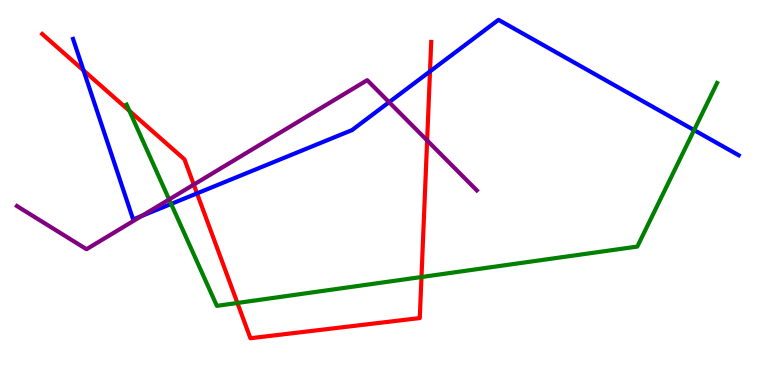[{'lines': ['blue', 'red'], 'intersections': [{'x': 1.08, 'y': 8.17}, {'x': 2.54, 'y': 4.98}, {'x': 5.55, 'y': 8.15}]}, {'lines': ['green', 'red'], 'intersections': [{'x': 1.67, 'y': 7.12}, {'x': 3.06, 'y': 2.13}, {'x': 5.44, 'y': 2.8}]}, {'lines': ['purple', 'red'], 'intersections': [{'x': 2.5, 'y': 5.2}, {'x': 5.51, 'y': 6.35}]}, {'lines': ['blue', 'green'], 'intersections': [{'x': 2.21, 'y': 4.7}, {'x': 8.96, 'y': 6.62}]}, {'lines': ['blue', 'purple'], 'intersections': [{'x': 1.83, 'y': 4.39}, {'x': 5.02, 'y': 7.35}]}, {'lines': ['green', 'purple'], 'intersections': [{'x': 2.18, 'y': 4.82}]}]